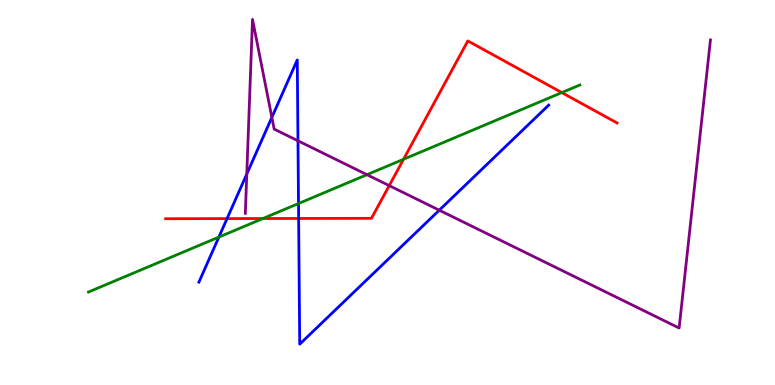[{'lines': ['blue', 'red'], 'intersections': [{'x': 2.93, 'y': 4.32}, {'x': 3.85, 'y': 4.33}]}, {'lines': ['green', 'red'], 'intersections': [{'x': 3.39, 'y': 4.32}, {'x': 5.21, 'y': 5.86}, {'x': 7.25, 'y': 7.6}]}, {'lines': ['purple', 'red'], 'intersections': [{'x': 5.02, 'y': 5.18}]}, {'lines': ['blue', 'green'], 'intersections': [{'x': 2.82, 'y': 3.84}, {'x': 3.85, 'y': 4.71}]}, {'lines': ['blue', 'purple'], 'intersections': [{'x': 3.18, 'y': 5.48}, {'x': 3.51, 'y': 6.95}, {'x': 3.84, 'y': 6.34}, {'x': 5.67, 'y': 4.54}]}, {'lines': ['green', 'purple'], 'intersections': [{'x': 4.74, 'y': 5.46}]}]